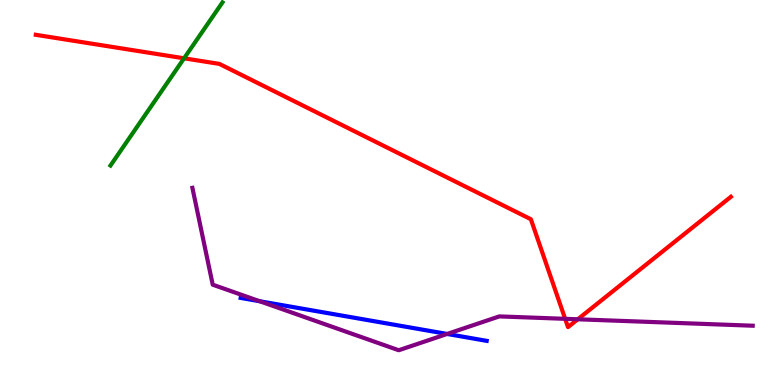[{'lines': ['blue', 'red'], 'intersections': []}, {'lines': ['green', 'red'], 'intersections': [{'x': 2.38, 'y': 8.49}]}, {'lines': ['purple', 'red'], 'intersections': [{'x': 7.29, 'y': 1.72}, {'x': 7.46, 'y': 1.71}]}, {'lines': ['blue', 'green'], 'intersections': []}, {'lines': ['blue', 'purple'], 'intersections': [{'x': 3.35, 'y': 2.18}, {'x': 5.77, 'y': 1.33}]}, {'lines': ['green', 'purple'], 'intersections': []}]